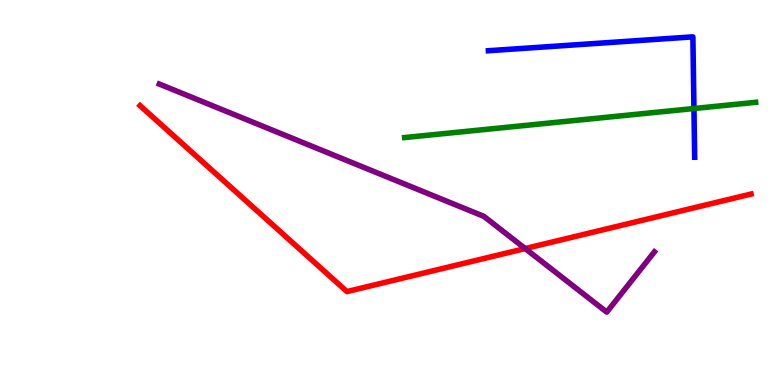[{'lines': ['blue', 'red'], 'intersections': []}, {'lines': ['green', 'red'], 'intersections': []}, {'lines': ['purple', 'red'], 'intersections': [{'x': 6.78, 'y': 3.54}]}, {'lines': ['blue', 'green'], 'intersections': [{'x': 8.95, 'y': 7.18}]}, {'lines': ['blue', 'purple'], 'intersections': []}, {'lines': ['green', 'purple'], 'intersections': []}]